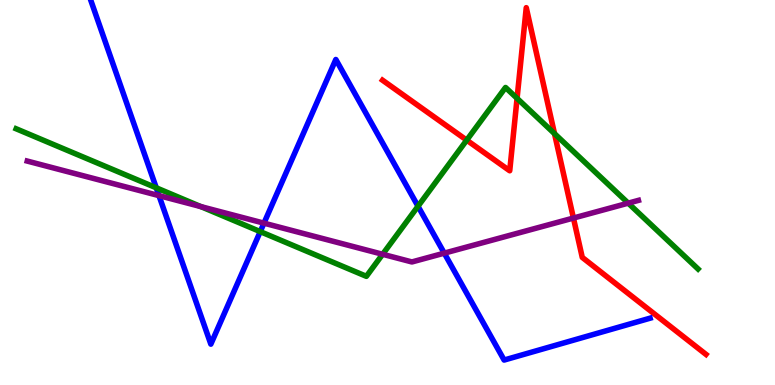[{'lines': ['blue', 'red'], 'intersections': []}, {'lines': ['green', 'red'], 'intersections': [{'x': 6.02, 'y': 6.36}, {'x': 6.67, 'y': 7.45}, {'x': 7.15, 'y': 6.53}]}, {'lines': ['purple', 'red'], 'intersections': [{'x': 7.4, 'y': 4.34}]}, {'lines': ['blue', 'green'], 'intersections': [{'x': 2.02, 'y': 5.12}, {'x': 3.36, 'y': 3.98}, {'x': 5.39, 'y': 4.64}]}, {'lines': ['blue', 'purple'], 'intersections': [{'x': 2.05, 'y': 4.92}, {'x': 3.41, 'y': 4.2}, {'x': 5.73, 'y': 3.42}]}, {'lines': ['green', 'purple'], 'intersections': [{'x': 2.59, 'y': 4.63}, {'x': 4.94, 'y': 3.4}, {'x': 8.11, 'y': 4.72}]}]